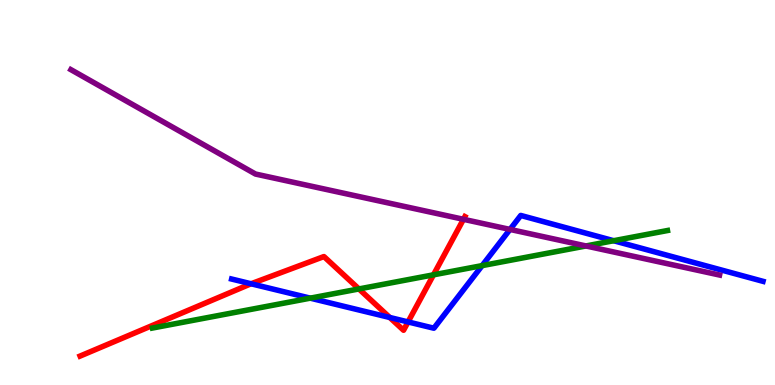[{'lines': ['blue', 'red'], 'intersections': [{'x': 3.24, 'y': 2.63}, {'x': 5.03, 'y': 1.75}, {'x': 5.27, 'y': 1.64}]}, {'lines': ['green', 'red'], 'intersections': [{'x': 4.63, 'y': 2.5}, {'x': 5.59, 'y': 2.86}]}, {'lines': ['purple', 'red'], 'intersections': [{'x': 5.98, 'y': 4.3}]}, {'lines': ['blue', 'green'], 'intersections': [{'x': 4.0, 'y': 2.26}, {'x': 6.22, 'y': 3.1}, {'x': 7.92, 'y': 3.75}]}, {'lines': ['blue', 'purple'], 'intersections': [{'x': 6.58, 'y': 4.04}]}, {'lines': ['green', 'purple'], 'intersections': [{'x': 7.56, 'y': 3.61}]}]